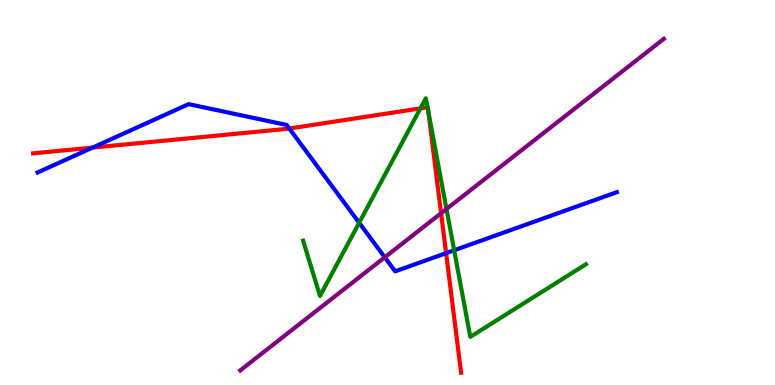[{'lines': ['blue', 'red'], 'intersections': [{'x': 1.19, 'y': 6.17}, {'x': 3.73, 'y': 6.66}, {'x': 5.76, 'y': 3.42}]}, {'lines': ['green', 'red'], 'intersections': [{'x': 5.43, 'y': 7.18}, {'x': 5.52, 'y': 7.21}, {'x': 5.53, 'y': 7.09}]}, {'lines': ['purple', 'red'], 'intersections': [{'x': 5.69, 'y': 4.46}]}, {'lines': ['blue', 'green'], 'intersections': [{'x': 4.63, 'y': 4.21}, {'x': 5.86, 'y': 3.5}]}, {'lines': ['blue', 'purple'], 'intersections': [{'x': 4.96, 'y': 3.32}]}, {'lines': ['green', 'purple'], 'intersections': [{'x': 5.76, 'y': 4.57}]}]